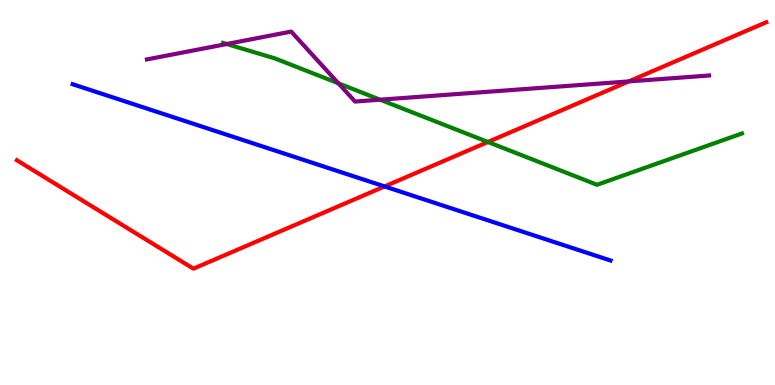[{'lines': ['blue', 'red'], 'intersections': [{'x': 4.96, 'y': 5.16}]}, {'lines': ['green', 'red'], 'intersections': [{'x': 6.3, 'y': 6.31}]}, {'lines': ['purple', 'red'], 'intersections': [{'x': 8.11, 'y': 7.89}]}, {'lines': ['blue', 'green'], 'intersections': []}, {'lines': ['blue', 'purple'], 'intersections': []}, {'lines': ['green', 'purple'], 'intersections': [{'x': 2.93, 'y': 8.86}, {'x': 4.37, 'y': 7.84}, {'x': 4.9, 'y': 7.41}]}]